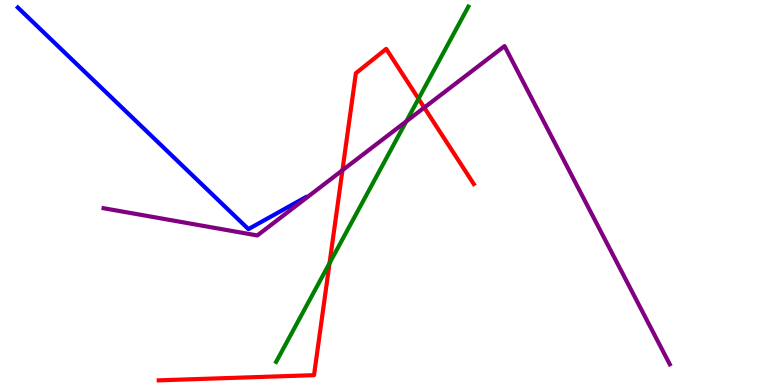[{'lines': ['blue', 'red'], 'intersections': []}, {'lines': ['green', 'red'], 'intersections': [{'x': 4.25, 'y': 3.16}, {'x': 5.4, 'y': 7.43}]}, {'lines': ['purple', 'red'], 'intersections': [{'x': 4.42, 'y': 5.58}, {'x': 5.47, 'y': 7.21}]}, {'lines': ['blue', 'green'], 'intersections': []}, {'lines': ['blue', 'purple'], 'intersections': []}, {'lines': ['green', 'purple'], 'intersections': [{'x': 5.24, 'y': 6.85}]}]